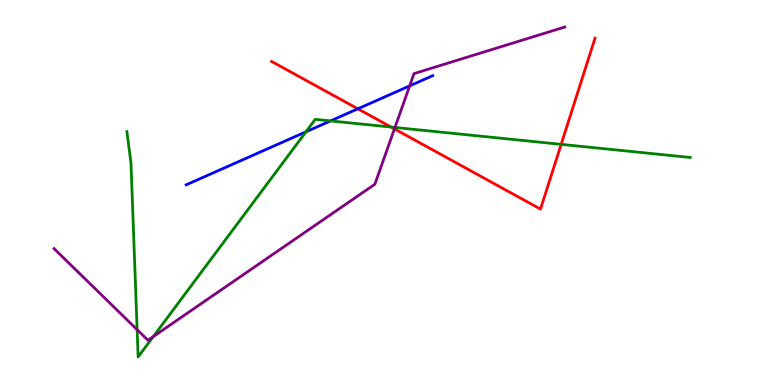[{'lines': ['blue', 'red'], 'intersections': [{'x': 4.62, 'y': 7.17}]}, {'lines': ['green', 'red'], 'intersections': [{'x': 5.05, 'y': 6.7}, {'x': 7.24, 'y': 6.25}]}, {'lines': ['purple', 'red'], 'intersections': [{'x': 5.09, 'y': 6.65}]}, {'lines': ['blue', 'green'], 'intersections': [{'x': 3.95, 'y': 6.58}, {'x': 4.27, 'y': 6.86}]}, {'lines': ['blue', 'purple'], 'intersections': [{'x': 5.29, 'y': 7.77}]}, {'lines': ['green', 'purple'], 'intersections': [{'x': 1.77, 'y': 1.44}, {'x': 1.98, 'y': 1.26}, {'x': 5.1, 'y': 6.69}]}]